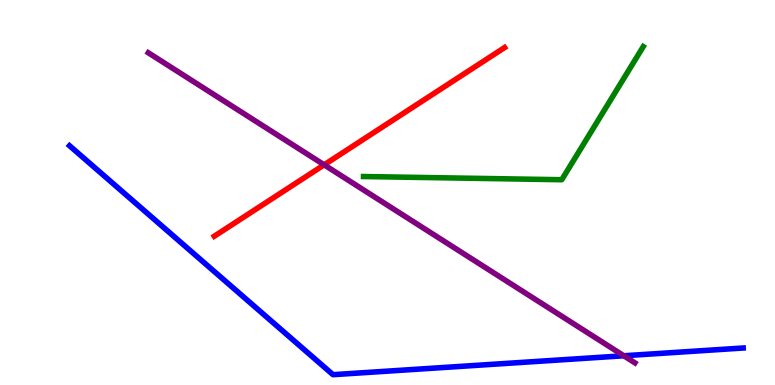[{'lines': ['blue', 'red'], 'intersections': []}, {'lines': ['green', 'red'], 'intersections': []}, {'lines': ['purple', 'red'], 'intersections': [{'x': 4.18, 'y': 5.72}]}, {'lines': ['blue', 'green'], 'intersections': []}, {'lines': ['blue', 'purple'], 'intersections': [{'x': 8.05, 'y': 0.759}]}, {'lines': ['green', 'purple'], 'intersections': []}]